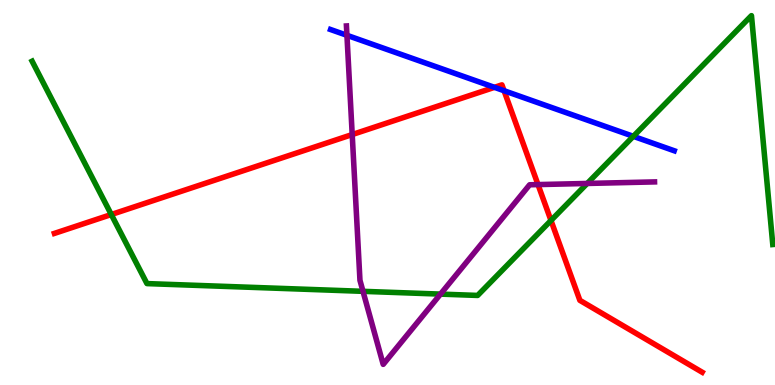[{'lines': ['blue', 'red'], 'intersections': [{'x': 6.38, 'y': 7.73}, {'x': 6.5, 'y': 7.64}]}, {'lines': ['green', 'red'], 'intersections': [{'x': 1.44, 'y': 4.43}, {'x': 7.11, 'y': 4.27}]}, {'lines': ['purple', 'red'], 'intersections': [{'x': 4.54, 'y': 6.51}, {'x': 6.94, 'y': 5.21}]}, {'lines': ['blue', 'green'], 'intersections': [{'x': 8.17, 'y': 6.46}]}, {'lines': ['blue', 'purple'], 'intersections': [{'x': 4.48, 'y': 9.08}]}, {'lines': ['green', 'purple'], 'intersections': [{'x': 4.68, 'y': 2.43}, {'x': 5.68, 'y': 2.36}, {'x': 7.58, 'y': 5.23}]}]